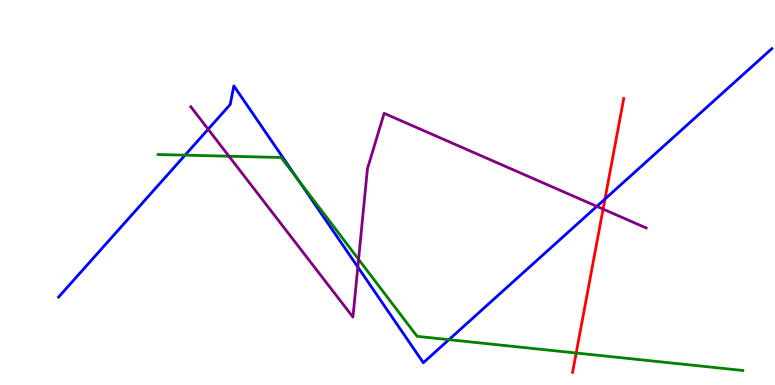[{'lines': ['blue', 'red'], 'intersections': [{'x': 7.81, 'y': 4.83}]}, {'lines': ['green', 'red'], 'intersections': [{'x': 7.43, 'y': 0.831}]}, {'lines': ['purple', 'red'], 'intersections': [{'x': 7.78, 'y': 4.57}]}, {'lines': ['blue', 'green'], 'intersections': [{'x': 2.39, 'y': 5.97}, {'x': 3.85, 'y': 5.33}, {'x': 5.79, 'y': 1.18}]}, {'lines': ['blue', 'purple'], 'intersections': [{'x': 2.69, 'y': 6.64}, {'x': 4.62, 'y': 3.06}, {'x': 7.7, 'y': 4.64}]}, {'lines': ['green', 'purple'], 'intersections': [{'x': 2.95, 'y': 5.94}, {'x': 4.63, 'y': 3.26}]}]